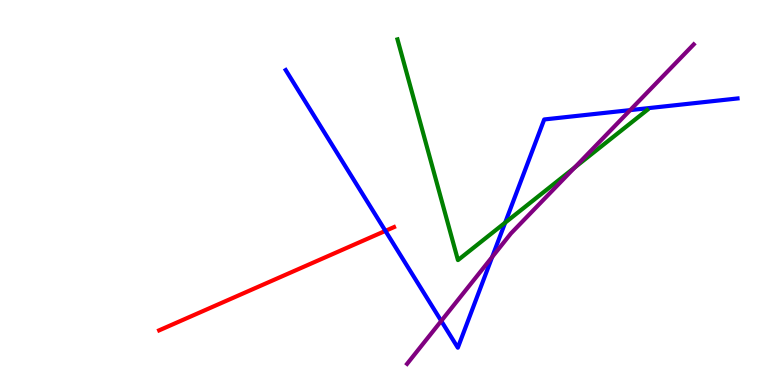[{'lines': ['blue', 'red'], 'intersections': [{'x': 4.97, 'y': 4.0}]}, {'lines': ['green', 'red'], 'intersections': []}, {'lines': ['purple', 'red'], 'intersections': []}, {'lines': ['blue', 'green'], 'intersections': [{'x': 6.52, 'y': 4.22}]}, {'lines': ['blue', 'purple'], 'intersections': [{'x': 5.69, 'y': 1.66}, {'x': 6.35, 'y': 3.32}, {'x': 8.13, 'y': 7.14}]}, {'lines': ['green', 'purple'], 'intersections': [{'x': 7.42, 'y': 5.65}]}]